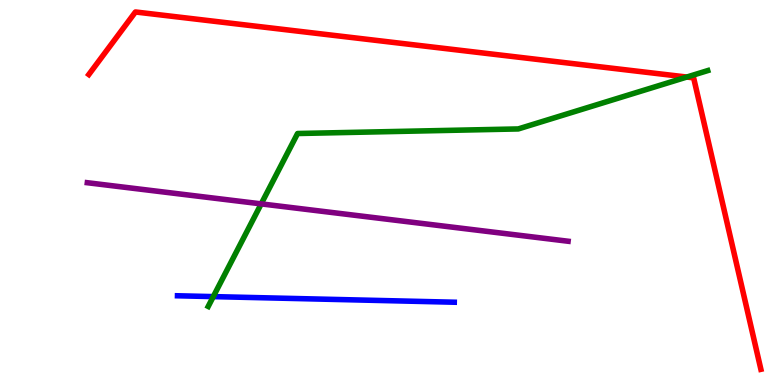[{'lines': ['blue', 'red'], 'intersections': []}, {'lines': ['green', 'red'], 'intersections': [{'x': 8.86, 'y': 8.0}]}, {'lines': ['purple', 'red'], 'intersections': []}, {'lines': ['blue', 'green'], 'intersections': [{'x': 2.75, 'y': 2.3}]}, {'lines': ['blue', 'purple'], 'intersections': []}, {'lines': ['green', 'purple'], 'intersections': [{'x': 3.37, 'y': 4.7}]}]